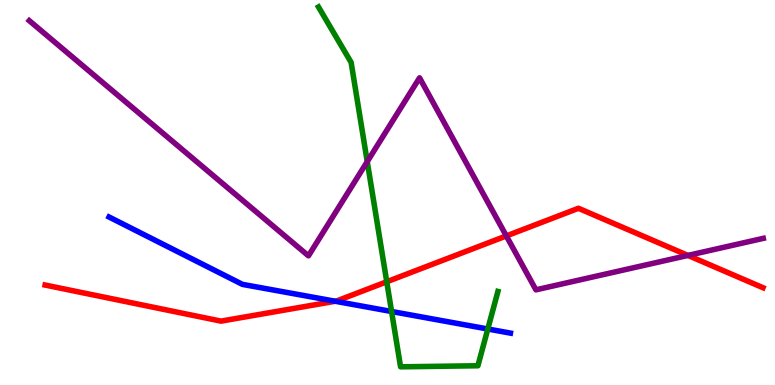[{'lines': ['blue', 'red'], 'intersections': [{'x': 4.33, 'y': 2.18}]}, {'lines': ['green', 'red'], 'intersections': [{'x': 4.99, 'y': 2.68}]}, {'lines': ['purple', 'red'], 'intersections': [{'x': 6.53, 'y': 3.87}, {'x': 8.88, 'y': 3.37}]}, {'lines': ['blue', 'green'], 'intersections': [{'x': 5.05, 'y': 1.91}, {'x': 6.29, 'y': 1.45}]}, {'lines': ['blue', 'purple'], 'intersections': []}, {'lines': ['green', 'purple'], 'intersections': [{'x': 4.74, 'y': 5.8}]}]